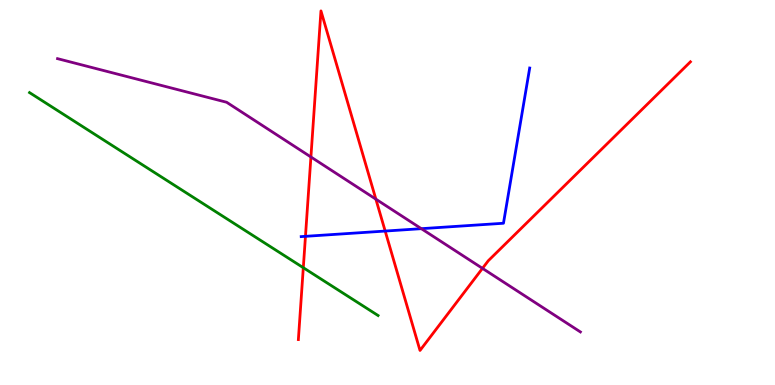[{'lines': ['blue', 'red'], 'intersections': [{'x': 3.94, 'y': 3.86}, {'x': 4.97, 'y': 4.0}]}, {'lines': ['green', 'red'], 'intersections': [{'x': 3.91, 'y': 3.05}]}, {'lines': ['purple', 'red'], 'intersections': [{'x': 4.01, 'y': 5.92}, {'x': 4.85, 'y': 4.83}, {'x': 6.23, 'y': 3.03}]}, {'lines': ['blue', 'green'], 'intersections': []}, {'lines': ['blue', 'purple'], 'intersections': [{'x': 5.44, 'y': 4.06}]}, {'lines': ['green', 'purple'], 'intersections': []}]